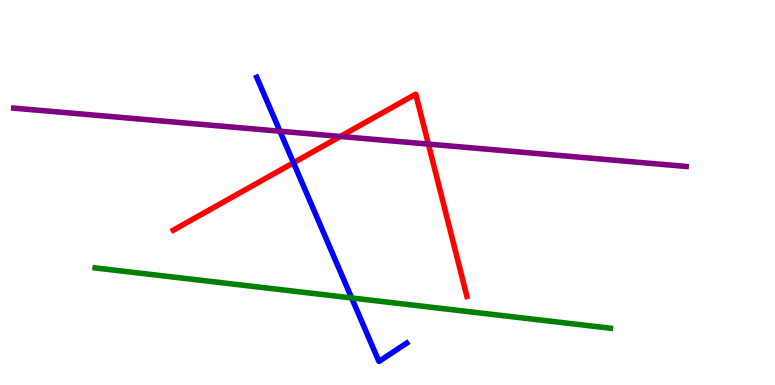[{'lines': ['blue', 'red'], 'intersections': [{'x': 3.79, 'y': 5.77}]}, {'lines': ['green', 'red'], 'intersections': []}, {'lines': ['purple', 'red'], 'intersections': [{'x': 4.39, 'y': 6.46}, {'x': 5.53, 'y': 6.26}]}, {'lines': ['blue', 'green'], 'intersections': [{'x': 4.54, 'y': 2.26}]}, {'lines': ['blue', 'purple'], 'intersections': [{'x': 3.61, 'y': 6.59}]}, {'lines': ['green', 'purple'], 'intersections': []}]